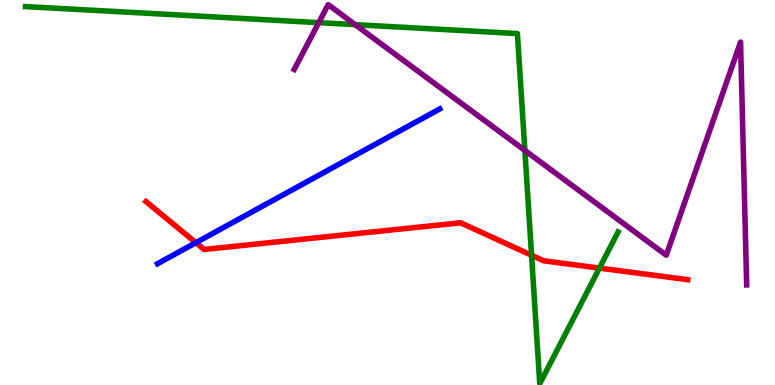[{'lines': ['blue', 'red'], 'intersections': [{'x': 2.53, 'y': 3.7}]}, {'lines': ['green', 'red'], 'intersections': [{'x': 6.86, 'y': 3.37}, {'x': 7.73, 'y': 3.04}]}, {'lines': ['purple', 'red'], 'intersections': []}, {'lines': ['blue', 'green'], 'intersections': []}, {'lines': ['blue', 'purple'], 'intersections': []}, {'lines': ['green', 'purple'], 'intersections': [{'x': 4.11, 'y': 9.41}, {'x': 4.58, 'y': 9.36}, {'x': 6.77, 'y': 6.09}]}]